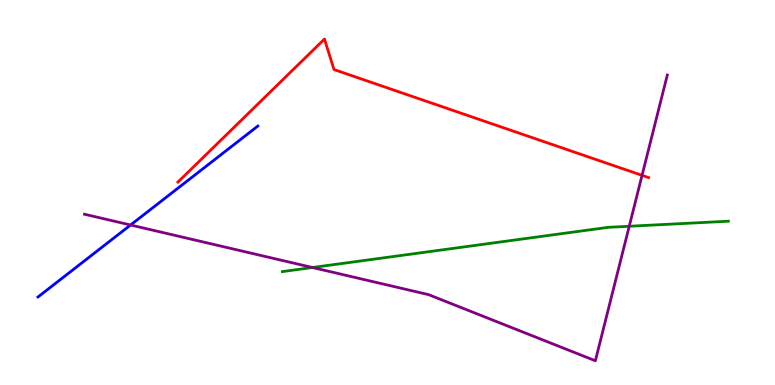[{'lines': ['blue', 'red'], 'intersections': []}, {'lines': ['green', 'red'], 'intersections': []}, {'lines': ['purple', 'red'], 'intersections': [{'x': 8.28, 'y': 5.45}]}, {'lines': ['blue', 'green'], 'intersections': []}, {'lines': ['blue', 'purple'], 'intersections': [{'x': 1.68, 'y': 4.16}]}, {'lines': ['green', 'purple'], 'intersections': [{'x': 4.03, 'y': 3.05}, {'x': 8.12, 'y': 4.12}]}]